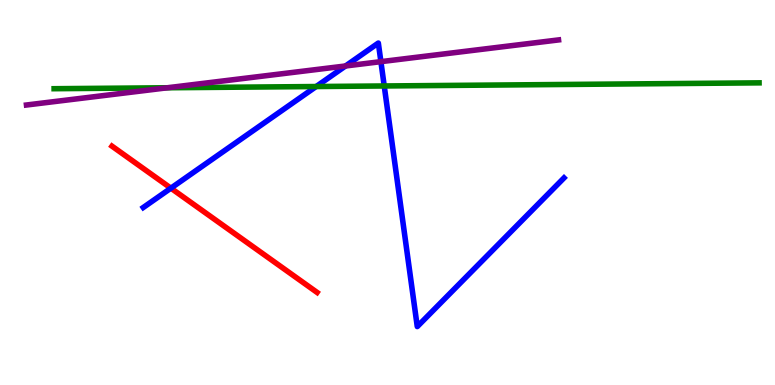[{'lines': ['blue', 'red'], 'intersections': [{'x': 2.21, 'y': 5.11}]}, {'lines': ['green', 'red'], 'intersections': []}, {'lines': ['purple', 'red'], 'intersections': []}, {'lines': ['blue', 'green'], 'intersections': [{'x': 4.08, 'y': 7.75}, {'x': 4.96, 'y': 7.77}]}, {'lines': ['blue', 'purple'], 'intersections': [{'x': 4.46, 'y': 8.29}, {'x': 4.91, 'y': 8.4}]}, {'lines': ['green', 'purple'], 'intersections': [{'x': 2.16, 'y': 7.72}]}]